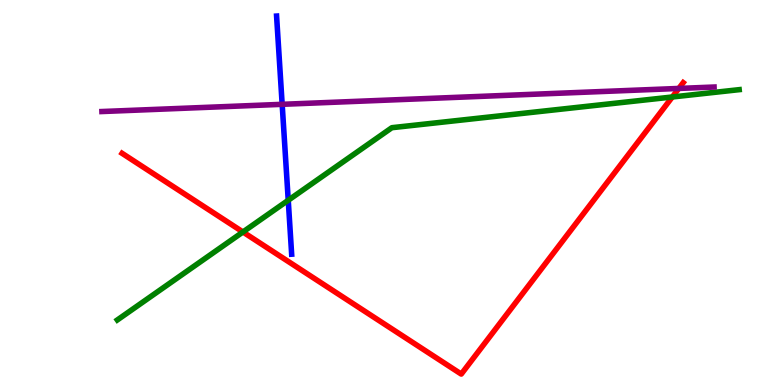[{'lines': ['blue', 'red'], 'intersections': []}, {'lines': ['green', 'red'], 'intersections': [{'x': 3.13, 'y': 3.97}, {'x': 8.67, 'y': 7.48}]}, {'lines': ['purple', 'red'], 'intersections': [{'x': 8.76, 'y': 7.7}]}, {'lines': ['blue', 'green'], 'intersections': [{'x': 3.72, 'y': 4.8}]}, {'lines': ['blue', 'purple'], 'intersections': [{'x': 3.64, 'y': 7.29}]}, {'lines': ['green', 'purple'], 'intersections': []}]